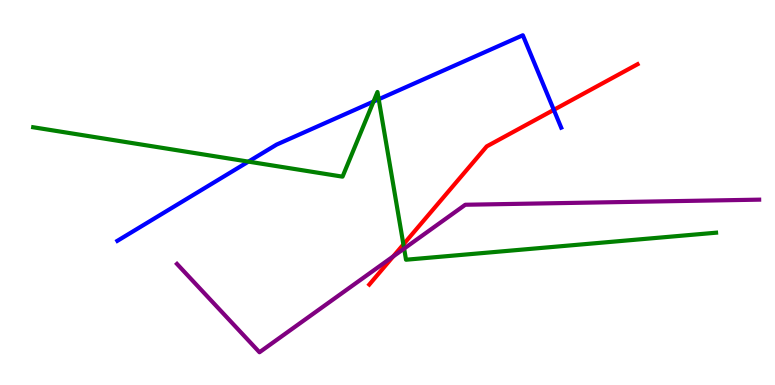[{'lines': ['blue', 'red'], 'intersections': [{'x': 7.15, 'y': 7.15}]}, {'lines': ['green', 'red'], 'intersections': [{'x': 5.21, 'y': 3.65}]}, {'lines': ['purple', 'red'], 'intersections': [{'x': 5.07, 'y': 3.34}]}, {'lines': ['blue', 'green'], 'intersections': [{'x': 3.21, 'y': 5.8}, {'x': 4.82, 'y': 7.36}, {'x': 4.89, 'y': 7.42}]}, {'lines': ['blue', 'purple'], 'intersections': []}, {'lines': ['green', 'purple'], 'intersections': [{'x': 5.21, 'y': 3.54}]}]